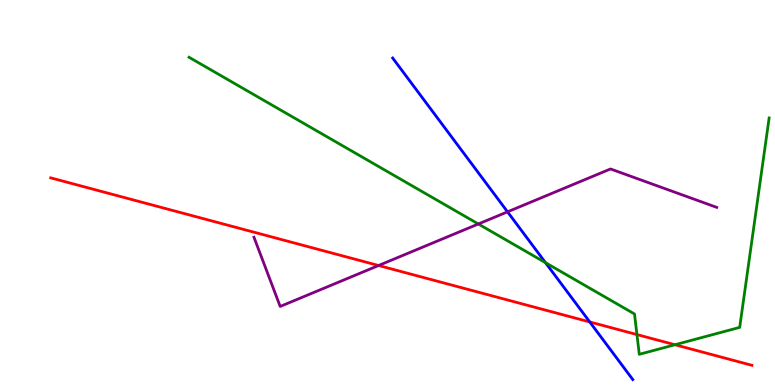[{'lines': ['blue', 'red'], 'intersections': [{'x': 7.61, 'y': 1.64}]}, {'lines': ['green', 'red'], 'intersections': [{'x': 8.22, 'y': 1.31}, {'x': 8.71, 'y': 1.05}]}, {'lines': ['purple', 'red'], 'intersections': [{'x': 4.88, 'y': 3.1}]}, {'lines': ['blue', 'green'], 'intersections': [{'x': 7.04, 'y': 3.18}]}, {'lines': ['blue', 'purple'], 'intersections': [{'x': 6.55, 'y': 4.5}]}, {'lines': ['green', 'purple'], 'intersections': [{'x': 6.17, 'y': 4.18}]}]